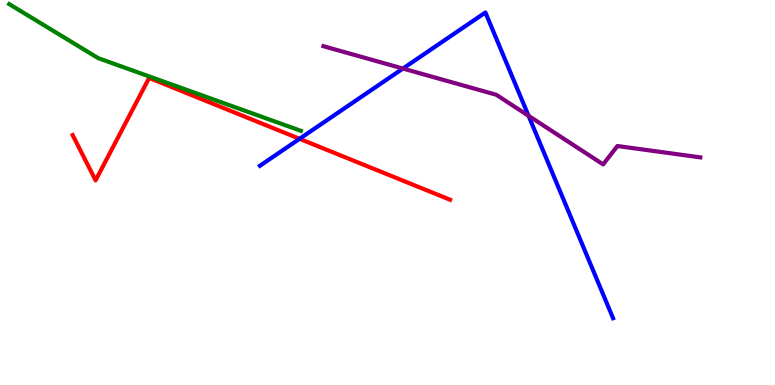[{'lines': ['blue', 'red'], 'intersections': [{'x': 3.87, 'y': 6.39}]}, {'lines': ['green', 'red'], 'intersections': []}, {'lines': ['purple', 'red'], 'intersections': []}, {'lines': ['blue', 'green'], 'intersections': []}, {'lines': ['blue', 'purple'], 'intersections': [{'x': 5.2, 'y': 8.22}, {'x': 6.82, 'y': 6.99}]}, {'lines': ['green', 'purple'], 'intersections': []}]